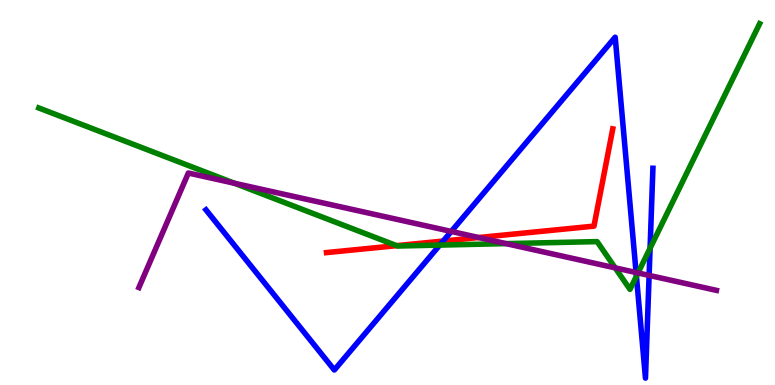[{'lines': ['blue', 'red'], 'intersections': [{'x': 5.72, 'y': 3.74}]}, {'lines': ['green', 'red'], 'intersections': [{'x': 5.12, 'y': 3.62}]}, {'lines': ['purple', 'red'], 'intersections': [{'x': 6.18, 'y': 3.83}]}, {'lines': ['blue', 'green'], 'intersections': [{'x': 5.67, 'y': 3.63}, {'x': 8.21, 'y': 2.83}, {'x': 8.39, 'y': 3.55}]}, {'lines': ['blue', 'purple'], 'intersections': [{'x': 5.82, 'y': 3.99}, {'x': 8.21, 'y': 2.92}, {'x': 8.38, 'y': 2.85}]}, {'lines': ['green', 'purple'], 'intersections': [{'x': 3.03, 'y': 5.24}, {'x': 6.53, 'y': 3.67}, {'x': 7.94, 'y': 3.04}, {'x': 8.23, 'y': 2.91}]}]